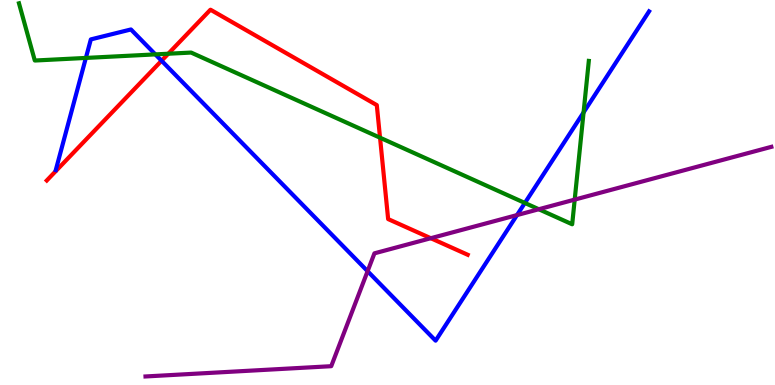[{'lines': ['blue', 'red'], 'intersections': [{'x': 2.08, 'y': 8.42}]}, {'lines': ['green', 'red'], 'intersections': [{'x': 2.17, 'y': 8.6}, {'x': 4.9, 'y': 6.42}]}, {'lines': ['purple', 'red'], 'intersections': [{'x': 5.56, 'y': 3.81}]}, {'lines': ['blue', 'green'], 'intersections': [{'x': 1.11, 'y': 8.5}, {'x': 2.0, 'y': 8.59}, {'x': 6.77, 'y': 4.73}, {'x': 7.53, 'y': 7.08}]}, {'lines': ['blue', 'purple'], 'intersections': [{'x': 4.74, 'y': 2.96}, {'x': 6.67, 'y': 4.41}]}, {'lines': ['green', 'purple'], 'intersections': [{'x': 6.95, 'y': 4.57}, {'x': 7.42, 'y': 4.82}]}]